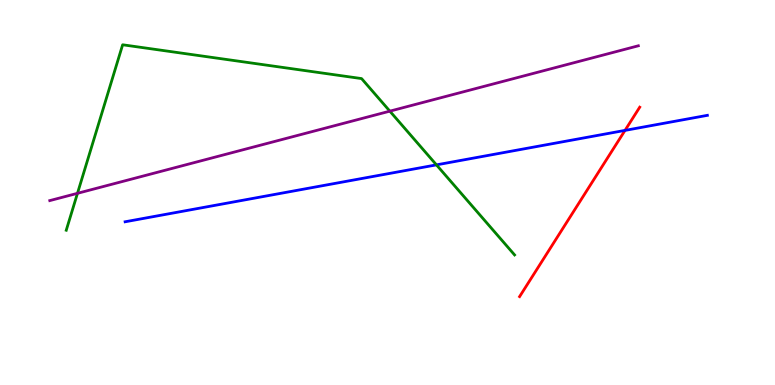[{'lines': ['blue', 'red'], 'intersections': [{'x': 8.06, 'y': 6.61}]}, {'lines': ['green', 'red'], 'intersections': []}, {'lines': ['purple', 'red'], 'intersections': []}, {'lines': ['blue', 'green'], 'intersections': [{'x': 5.63, 'y': 5.72}]}, {'lines': ['blue', 'purple'], 'intersections': []}, {'lines': ['green', 'purple'], 'intersections': [{'x': 1.0, 'y': 4.98}, {'x': 5.03, 'y': 7.11}]}]